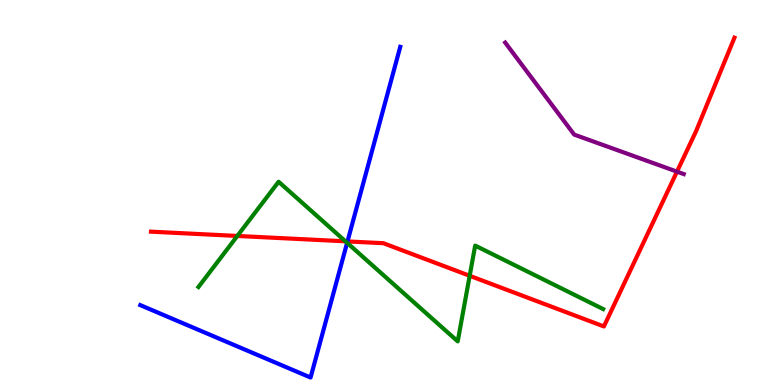[{'lines': ['blue', 'red'], 'intersections': [{'x': 4.48, 'y': 3.73}]}, {'lines': ['green', 'red'], 'intersections': [{'x': 3.06, 'y': 3.87}, {'x': 4.46, 'y': 3.73}, {'x': 6.06, 'y': 2.84}]}, {'lines': ['purple', 'red'], 'intersections': [{'x': 8.74, 'y': 5.54}]}, {'lines': ['blue', 'green'], 'intersections': [{'x': 4.48, 'y': 3.69}]}, {'lines': ['blue', 'purple'], 'intersections': []}, {'lines': ['green', 'purple'], 'intersections': []}]